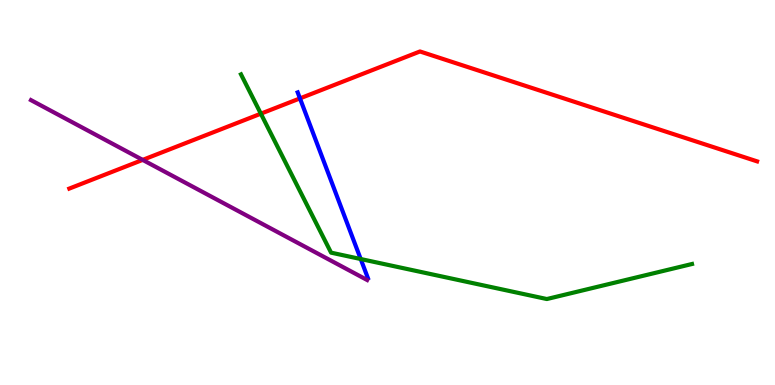[{'lines': ['blue', 'red'], 'intersections': [{'x': 3.87, 'y': 7.44}]}, {'lines': ['green', 'red'], 'intersections': [{'x': 3.37, 'y': 7.05}]}, {'lines': ['purple', 'red'], 'intersections': [{'x': 1.84, 'y': 5.85}]}, {'lines': ['blue', 'green'], 'intersections': [{'x': 4.65, 'y': 3.27}]}, {'lines': ['blue', 'purple'], 'intersections': []}, {'lines': ['green', 'purple'], 'intersections': []}]